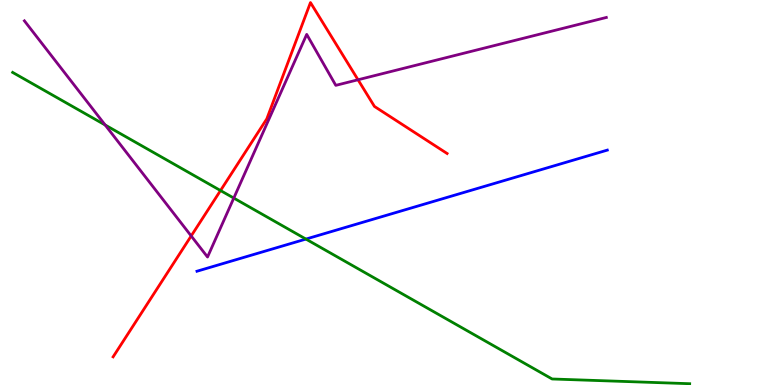[{'lines': ['blue', 'red'], 'intersections': []}, {'lines': ['green', 'red'], 'intersections': [{'x': 2.85, 'y': 5.05}]}, {'lines': ['purple', 'red'], 'intersections': [{'x': 2.47, 'y': 3.87}, {'x': 4.62, 'y': 7.93}]}, {'lines': ['blue', 'green'], 'intersections': [{'x': 3.95, 'y': 3.79}]}, {'lines': ['blue', 'purple'], 'intersections': []}, {'lines': ['green', 'purple'], 'intersections': [{'x': 1.36, 'y': 6.75}, {'x': 3.02, 'y': 4.85}]}]